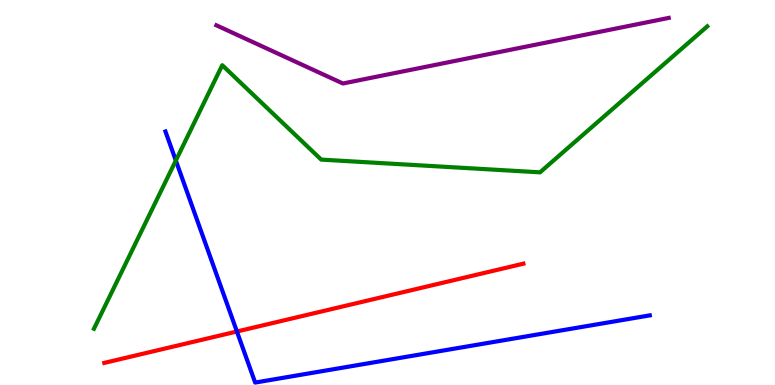[{'lines': ['blue', 'red'], 'intersections': [{'x': 3.06, 'y': 1.39}]}, {'lines': ['green', 'red'], 'intersections': []}, {'lines': ['purple', 'red'], 'intersections': []}, {'lines': ['blue', 'green'], 'intersections': [{'x': 2.27, 'y': 5.83}]}, {'lines': ['blue', 'purple'], 'intersections': []}, {'lines': ['green', 'purple'], 'intersections': []}]